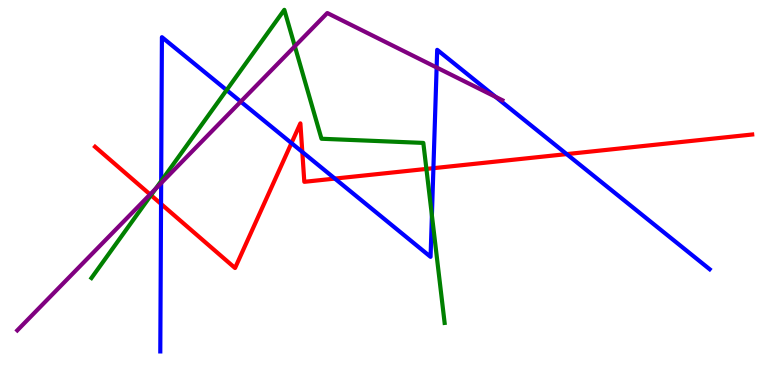[{'lines': ['blue', 'red'], 'intersections': [{'x': 2.08, 'y': 4.7}, {'x': 3.76, 'y': 6.28}, {'x': 3.9, 'y': 6.05}, {'x': 4.32, 'y': 5.36}, {'x': 5.59, 'y': 5.63}, {'x': 7.31, 'y': 6.0}]}, {'lines': ['green', 'red'], 'intersections': [{'x': 1.95, 'y': 4.93}, {'x': 5.5, 'y': 5.61}]}, {'lines': ['purple', 'red'], 'intersections': [{'x': 1.94, 'y': 4.95}]}, {'lines': ['blue', 'green'], 'intersections': [{'x': 2.08, 'y': 5.3}, {'x': 2.92, 'y': 7.66}, {'x': 5.57, 'y': 4.41}]}, {'lines': ['blue', 'purple'], 'intersections': [{'x': 2.08, 'y': 5.24}, {'x': 3.11, 'y': 7.36}, {'x': 5.63, 'y': 8.25}, {'x': 6.39, 'y': 7.48}]}, {'lines': ['green', 'purple'], 'intersections': [{'x': 2.01, 'y': 5.1}, {'x': 3.8, 'y': 8.8}]}]